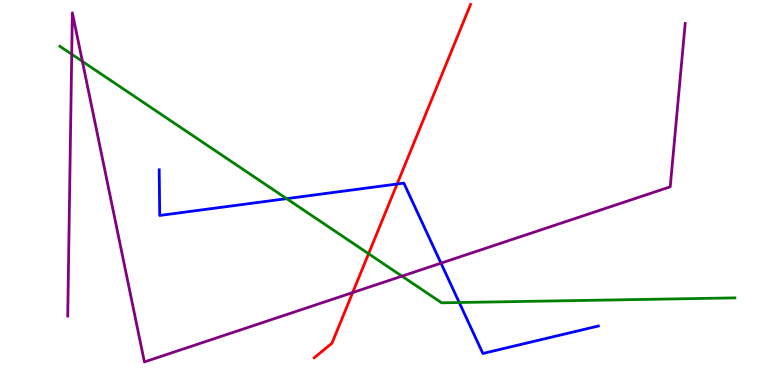[{'lines': ['blue', 'red'], 'intersections': [{'x': 5.12, 'y': 5.22}]}, {'lines': ['green', 'red'], 'intersections': [{'x': 4.76, 'y': 3.41}]}, {'lines': ['purple', 'red'], 'intersections': [{'x': 4.55, 'y': 2.4}]}, {'lines': ['blue', 'green'], 'intersections': [{'x': 3.7, 'y': 4.84}, {'x': 5.93, 'y': 2.14}]}, {'lines': ['blue', 'purple'], 'intersections': [{'x': 5.69, 'y': 3.16}]}, {'lines': ['green', 'purple'], 'intersections': [{'x': 0.926, 'y': 8.59}, {'x': 1.06, 'y': 8.41}, {'x': 5.19, 'y': 2.83}]}]